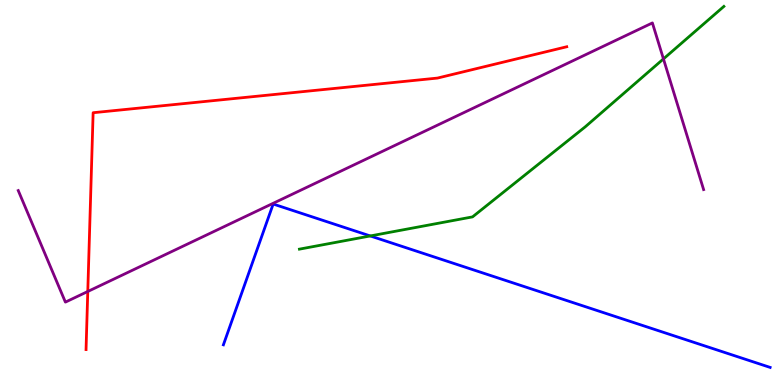[{'lines': ['blue', 'red'], 'intersections': []}, {'lines': ['green', 'red'], 'intersections': []}, {'lines': ['purple', 'red'], 'intersections': [{'x': 1.13, 'y': 2.43}]}, {'lines': ['blue', 'green'], 'intersections': [{'x': 4.78, 'y': 3.87}]}, {'lines': ['blue', 'purple'], 'intersections': []}, {'lines': ['green', 'purple'], 'intersections': [{'x': 8.56, 'y': 8.47}]}]